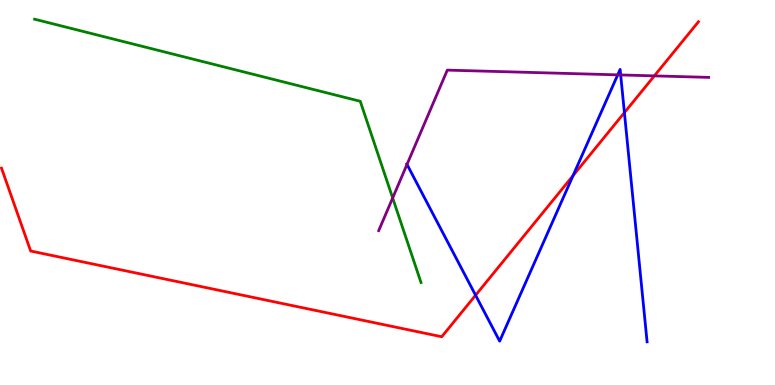[{'lines': ['blue', 'red'], 'intersections': [{'x': 6.14, 'y': 2.33}, {'x': 7.39, 'y': 5.44}, {'x': 8.06, 'y': 7.08}]}, {'lines': ['green', 'red'], 'intersections': []}, {'lines': ['purple', 'red'], 'intersections': [{'x': 8.44, 'y': 8.03}]}, {'lines': ['blue', 'green'], 'intersections': []}, {'lines': ['blue', 'purple'], 'intersections': [{'x': 5.25, 'y': 5.73}, {'x': 7.97, 'y': 8.06}, {'x': 8.01, 'y': 8.05}]}, {'lines': ['green', 'purple'], 'intersections': [{'x': 5.07, 'y': 4.86}]}]